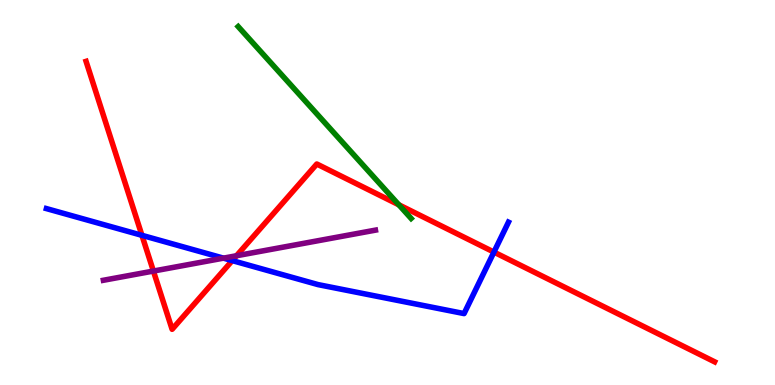[{'lines': ['blue', 'red'], 'intersections': [{'x': 1.83, 'y': 3.89}, {'x': 3.0, 'y': 3.23}, {'x': 6.37, 'y': 3.45}]}, {'lines': ['green', 'red'], 'intersections': [{'x': 5.15, 'y': 4.68}]}, {'lines': ['purple', 'red'], 'intersections': [{'x': 1.98, 'y': 2.96}, {'x': 3.05, 'y': 3.36}]}, {'lines': ['blue', 'green'], 'intersections': []}, {'lines': ['blue', 'purple'], 'intersections': [{'x': 2.88, 'y': 3.29}]}, {'lines': ['green', 'purple'], 'intersections': []}]